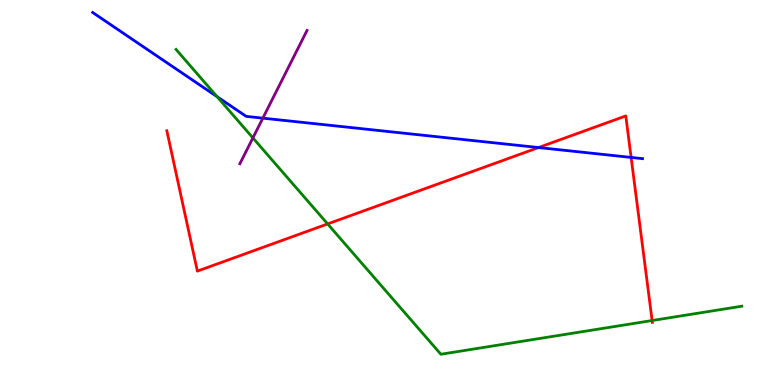[{'lines': ['blue', 'red'], 'intersections': [{'x': 6.95, 'y': 6.17}, {'x': 8.14, 'y': 5.91}]}, {'lines': ['green', 'red'], 'intersections': [{'x': 4.23, 'y': 4.18}, {'x': 8.41, 'y': 1.67}]}, {'lines': ['purple', 'red'], 'intersections': []}, {'lines': ['blue', 'green'], 'intersections': [{'x': 2.8, 'y': 7.49}]}, {'lines': ['blue', 'purple'], 'intersections': [{'x': 3.39, 'y': 6.93}]}, {'lines': ['green', 'purple'], 'intersections': [{'x': 3.26, 'y': 6.42}]}]